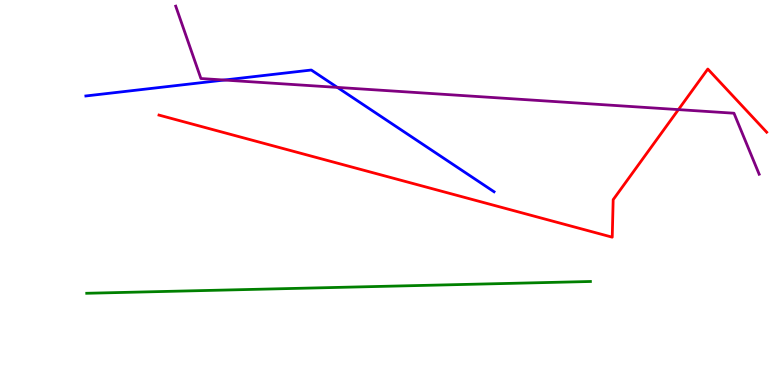[{'lines': ['blue', 'red'], 'intersections': []}, {'lines': ['green', 'red'], 'intersections': []}, {'lines': ['purple', 'red'], 'intersections': [{'x': 8.75, 'y': 7.15}]}, {'lines': ['blue', 'green'], 'intersections': []}, {'lines': ['blue', 'purple'], 'intersections': [{'x': 2.89, 'y': 7.92}, {'x': 4.35, 'y': 7.73}]}, {'lines': ['green', 'purple'], 'intersections': []}]